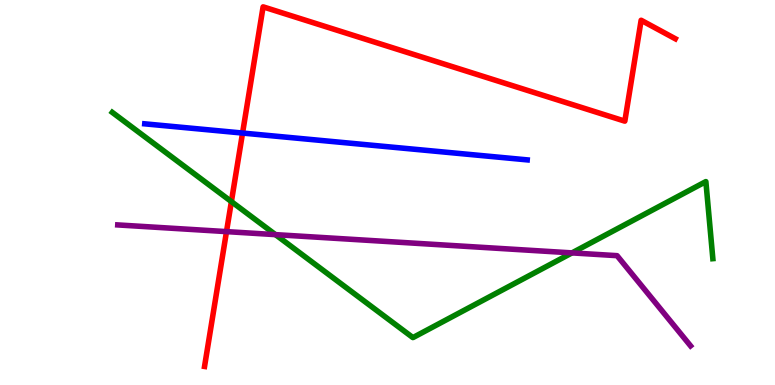[{'lines': ['blue', 'red'], 'intersections': [{'x': 3.13, 'y': 6.54}]}, {'lines': ['green', 'red'], 'intersections': [{'x': 2.99, 'y': 4.76}]}, {'lines': ['purple', 'red'], 'intersections': [{'x': 2.92, 'y': 3.98}]}, {'lines': ['blue', 'green'], 'intersections': []}, {'lines': ['blue', 'purple'], 'intersections': []}, {'lines': ['green', 'purple'], 'intersections': [{'x': 3.55, 'y': 3.91}, {'x': 7.38, 'y': 3.43}]}]